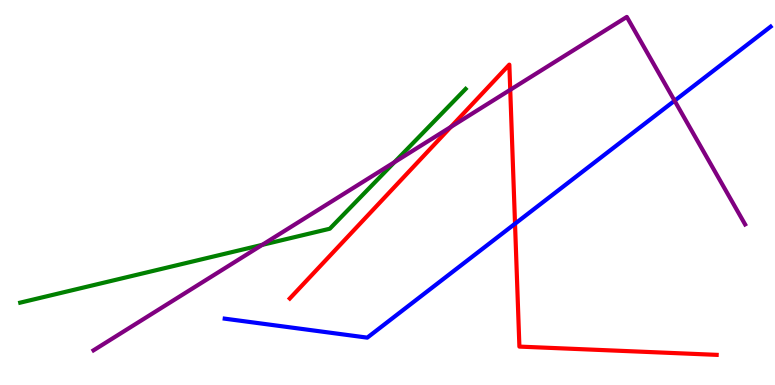[{'lines': ['blue', 'red'], 'intersections': [{'x': 6.65, 'y': 4.19}]}, {'lines': ['green', 'red'], 'intersections': []}, {'lines': ['purple', 'red'], 'intersections': [{'x': 5.82, 'y': 6.7}, {'x': 6.58, 'y': 7.67}]}, {'lines': ['blue', 'green'], 'intersections': []}, {'lines': ['blue', 'purple'], 'intersections': [{'x': 8.7, 'y': 7.38}]}, {'lines': ['green', 'purple'], 'intersections': [{'x': 3.38, 'y': 3.64}, {'x': 5.09, 'y': 5.79}]}]